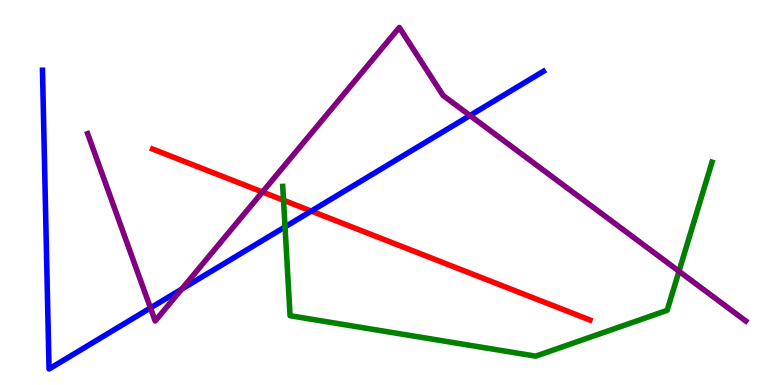[{'lines': ['blue', 'red'], 'intersections': [{'x': 4.02, 'y': 4.52}]}, {'lines': ['green', 'red'], 'intersections': [{'x': 3.66, 'y': 4.8}]}, {'lines': ['purple', 'red'], 'intersections': [{'x': 3.39, 'y': 5.01}]}, {'lines': ['blue', 'green'], 'intersections': [{'x': 3.68, 'y': 4.11}]}, {'lines': ['blue', 'purple'], 'intersections': [{'x': 1.94, 'y': 2.0}, {'x': 2.34, 'y': 2.49}, {'x': 6.06, 'y': 7.0}]}, {'lines': ['green', 'purple'], 'intersections': [{'x': 8.76, 'y': 2.95}]}]